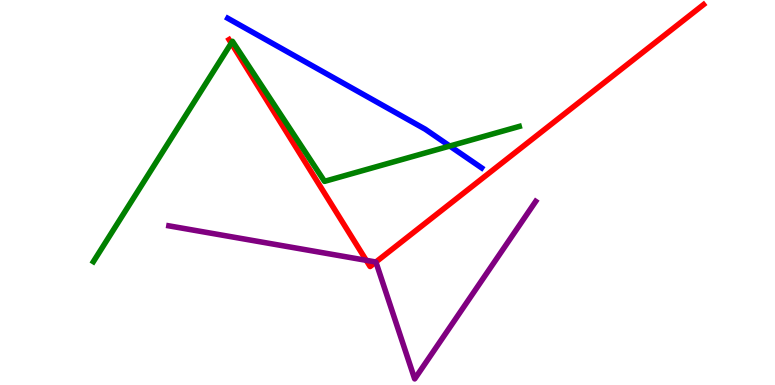[{'lines': ['blue', 'red'], 'intersections': []}, {'lines': ['green', 'red'], 'intersections': [{'x': 2.98, 'y': 8.88}]}, {'lines': ['purple', 'red'], 'intersections': [{'x': 4.73, 'y': 3.24}, {'x': 4.85, 'y': 3.19}]}, {'lines': ['blue', 'green'], 'intersections': [{'x': 5.8, 'y': 6.21}]}, {'lines': ['blue', 'purple'], 'intersections': []}, {'lines': ['green', 'purple'], 'intersections': []}]